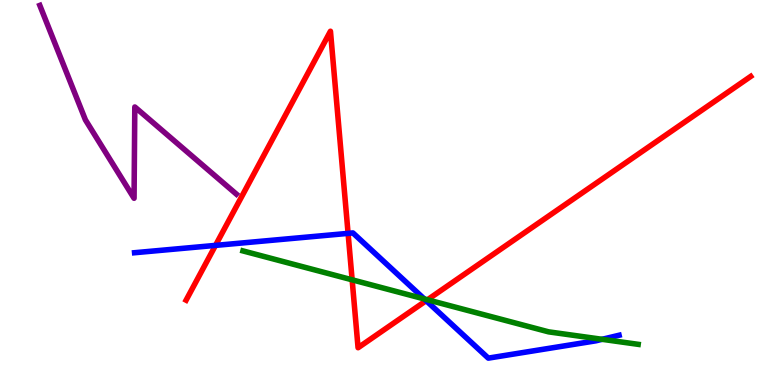[{'lines': ['blue', 'red'], 'intersections': [{'x': 2.78, 'y': 3.63}, {'x': 4.49, 'y': 3.94}, {'x': 5.5, 'y': 2.19}]}, {'lines': ['green', 'red'], 'intersections': [{'x': 4.54, 'y': 2.73}, {'x': 5.52, 'y': 2.21}]}, {'lines': ['purple', 'red'], 'intersections': []}, {'lines': ['blue', 'green'], 'intersections': [{'x': 5.47, 'y': 2.24}, {'x': 7.77, 'y': 1.19}]}, {'lines': ['blue', 'purple'], 'intersections': []}, {'lines': ['green', 'purple'], 'intersections': []}]